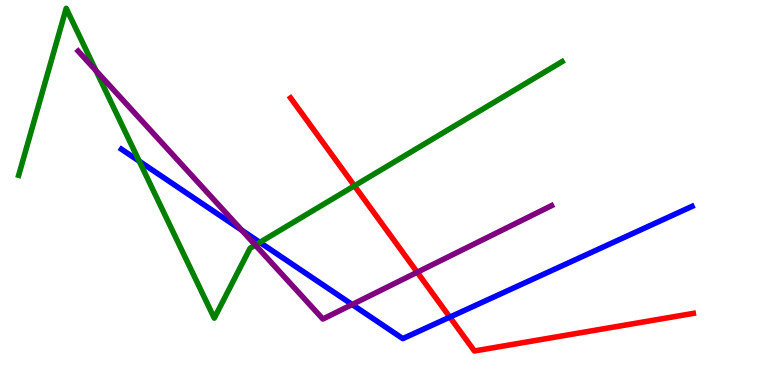[{'lines': ['blue', 'red'], 'intersections': [{'x': 5.8, 'y': 1.76}]}, {'lines': ['green', 'red'], 'intersections': [{'x': 4.57, 'y': 5.17}]}, {'lines': ['purple', 'red'], 'intersections': [{'x': 5.38, 'y': 2.93}]}, {'lines': ['blue', 'green'], 'intersections': [{'x': 1.8, 'y': 5.81}, {'x': 3.35, 'y': 3.7}]}, {'lines': ['blue', 'purple'], 'intersections': [{'x': 3.12, 'y': 4.02}, {'x': 4.54, 'y': 2.09}]}, {'lines': ['green', 'purple'], 'intersections': [{'x': 1.24, 'y': 8.16}, {'x': 3.29, 'y': 3.63}]}]